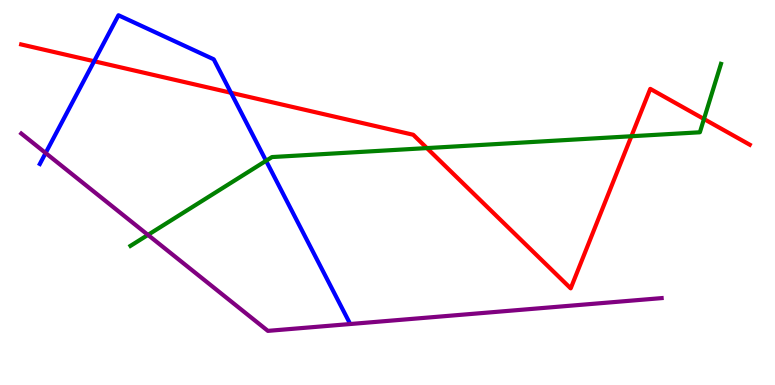[{'lines': ['blue', 'red'], 'intersections': [{'x': 1.21, 'y': 8.41}, {'x': 2.98, 'y': 7.59}]}, {'lines': ['green', 'red'], 'intersections': [{'x': 5.51, 'y': 6.15}, {'x': 8.15, 'y': 6.46}, {'x': 9.08, 'y': 6.91}]}, {'lines': ['purple', 'red'], 'intersections': []}, {'lines': ['blue', 'green'], 'intersections': [{'x': 3.43, 'y': 5.82}]}, {'lines': ['blue', 'purple'], 'intersections': [{'x': 0.589, 'y': 6.03}]}, {'lines': ['green', 'purple'], 'intersections': [{'x': 1.91, 'y': 3.9}]}]